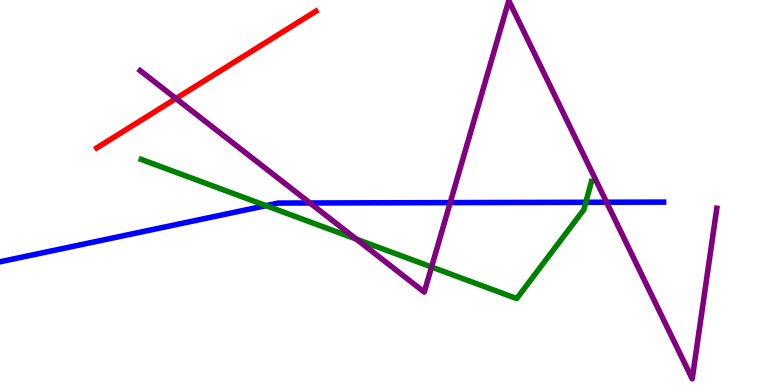[{'lines': ['blue', 'red'], 'intersections': []}, {'lines': ['green', 'red'], 'intersections': []}, {'lines': ['purple', 'red'], 'intersections': [{'x': 2.27, 'y': 7.44}]}, {'lines': ['blue', 'green'], 'intersections': [{'x': 3.43, 'y': 4.66}, {'x': 7.56, 'y': 4.75}]}, {'lines': ['blue', 'purple'], 'intersections': [{'x': 4.0, 'y': 4.73}, {'x': 5.81, 'y': 4.74}, {'x': 7.83, 'y': 4.75}]}, {'lines': ['green', 'purple'], 'intersections': [{'x': 4.6, 'y': 3.79}, {'x': 5.57, 'y': 3.06}]}]